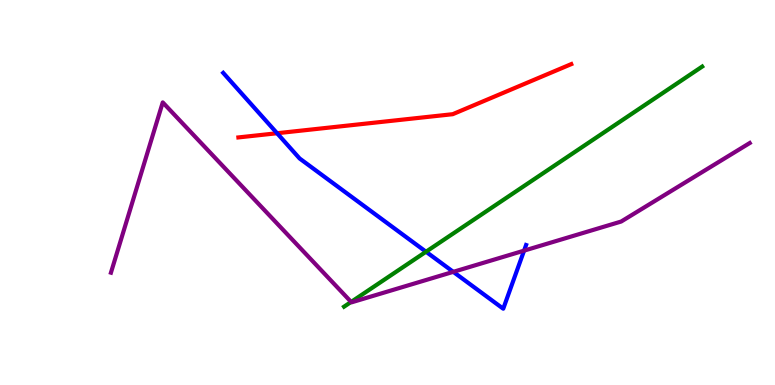[{'lines': ['blue', 'red'], 'intersections': [{'x': 3.58, 'y': 6.54}]}, {'lines': ['green', 'red'], 'intersections': []}, {'lines': ['purple', 'red'], 'intersections': []}, {'lines': ['blue', 'green'], 'intersections': [{'x': 5.5, 'y': 3.46}]}, {'lines': ['blue', 'purple'], 'intersections': [{'x': 5.85, 'y': 2.94}, {'x': 6.76, 'y': 3.49}]}, {'lines': ['green', 'purple'], 'intersections': [{'x': 4.53, 'y': 2.16}]}]